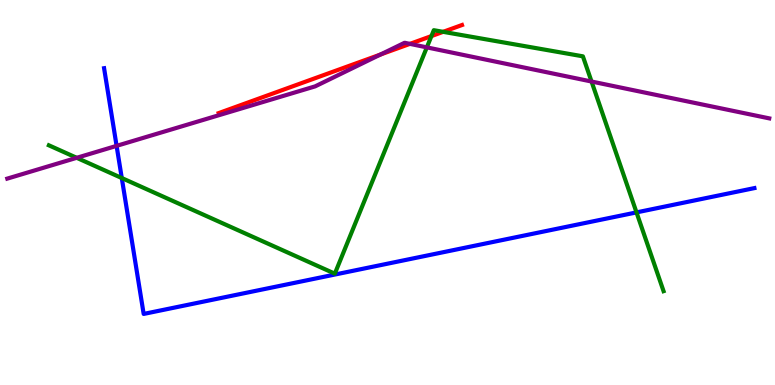[{'lines': ['blue', 'red'], 'intersections': []}, {'lines': ['green', 'red'], 'intersections': [{'x': 5.57, 'y': 9.06}, {'x': 5.72, 'y': 9.17}]}, {'lines': ['purple', 'red'], 'intersections': [{'x': 4.91, 'y': 8.58}, {'x': 5.29, 'y': 8.86}]}, {'lines': ['blue', 'green'], 'intersections': [{'x': 1.57, 'y': 5.38}, {'x': 8.21, 'y': 4.48}]}, {'lines': ['blue', 'purple'], 'intersections': [{'x': 1.5, 'y': 6.21}]}, {'lines': ['green', 'purple'], 'intersections': [{'x': 0.99, 'y': 5.9}, {'x': 5.51, 'y': 8.77}, {'x': 7.63, 'y': 7.88}]}]